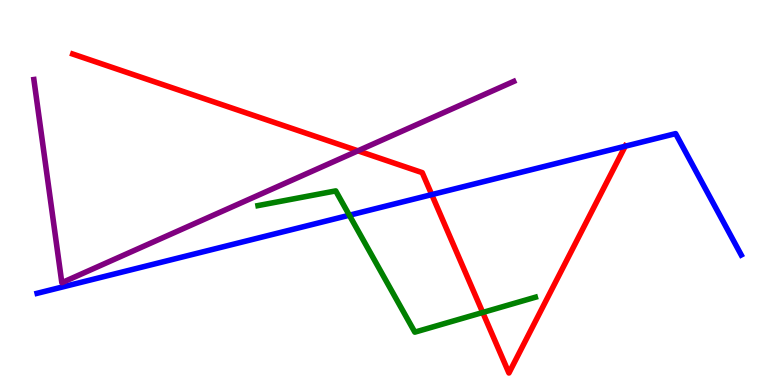[{'lines': ['blue', 'red'], 'intersections': [{'x': 5.57, 'y': 4.95}, {'x': 8.07, 'y': 6.2}]}, {'lines': ['green', 'red'], 'intersections': [{'x': 6.23, 'y': 1.88}]}, {'lines': ['purple', 'red'], 'intersections': [{'x': 4.62, 'y': 6.08}]}, {'lines': ['blue', 'green'], 'intersections': [{'x': 4.51, 'y': 4.41}]}, {'lines': ['blue', 'purple'], 'intersections': []}, {'lines': ['green', 'purple'], 'intersections': []}]